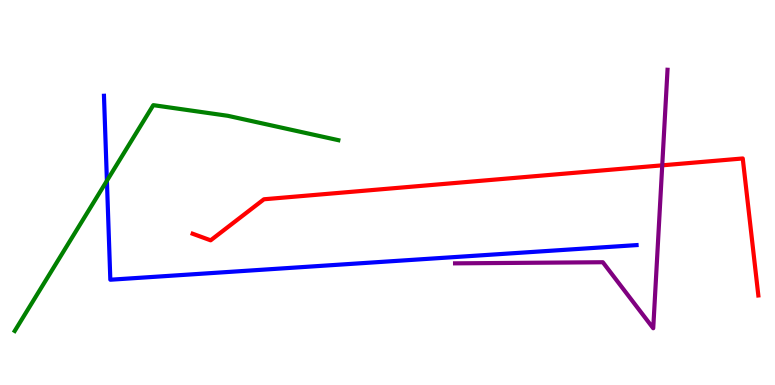[{'lines': ['blue', 'red'], 'intersections': []}, {'lines': ['green', 'red'], 'intersections': []}, {'lines': ['purple', 'red'], 'intersections': [{'x': 8.55, 'y': 5.71}]}, {'lines': ['blue', 'green'], 'intersections': [{'x': 1.38, 'y': 5.31}]}, {'lines': ['blue', 'purple'], 'intersections': []}, {'lines': ['green', 'purple'], 'intersections': []}]